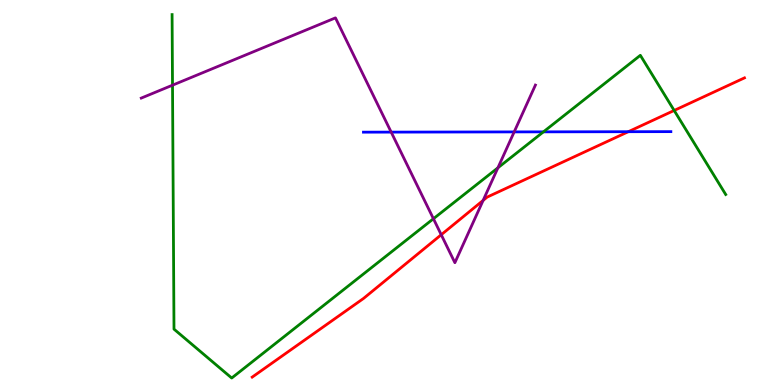[{'lines': ['blue', 'red'], 'intersections': [{'x': 8.11, 'y': 6.58}]}, {'lines': ['green', 'red'], 'intersections': [{'x': 8.7, 'y': 7.13}]}, {'lines': ['purple', 'red'], 'intersections': [{'x': 5.69, 'y': 3.9}, {'x': 6.23, 'y': 4.79}]}, {'lines': ['blue', 'green'], 'intersections': [{'x': 7.01, 'y': 6.58}]}, {'lines': ['blue', 'purple'], 'intersections': [{'x': 5.05, 'y': 6.57}, {'x': 6.63, 'y': 6.57}]}, {'lines': ['green', 'purple'], 'intersections': [{'x': 2.23, 'y': 7.79}, {'x': 5.59, 'y': 4.32}, {'x': 6.42, 'y': 5.64}]}]